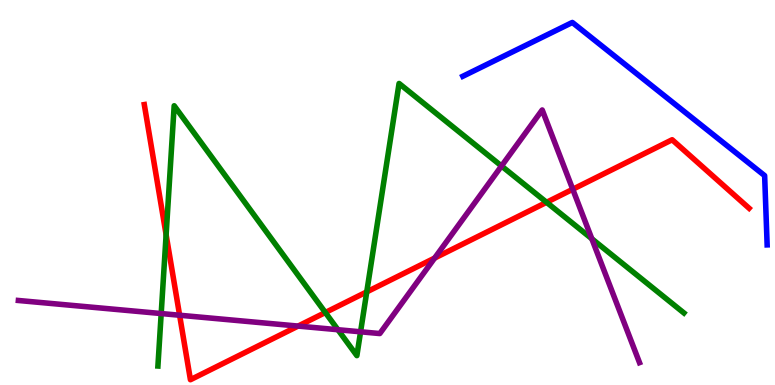[{'lines': ['blue', 'red'], 'intersections': []}, {'lines': ['green', 'red'], 'intersections': [{'x': 2.14, 'y': 3.9}, {'x': 4.2, 'y': 1.88}, {'x': 4.73, 'y': 2.42}, {'x': 7.05, 'y': 4.75}]}, {'lines': ['purple', 'red'], 'intersections': [{'x': 2.32, 'y': 1.81}, {'x': 3.85, 'y': 1.53}, {'x': 5.61, 'y': 3.3}, {'x': 7.39, 'y': 5.08}]}, {'lines': ['blue', 'green'], 'intersections': []}, {'lines': ['blue', 'purple'], 'intersections': []}, {'lines': ['green', 'purple'], 'intersections': [{'x': 2.08, 'y': 1.86}, {'x': 4.36, 'y': 1.44}, {'x': 4.65, 'y': 1.38}, {'x': 6.47, 'y': 5.69}, {'x': 7.64, 'y': 3.8}]}]